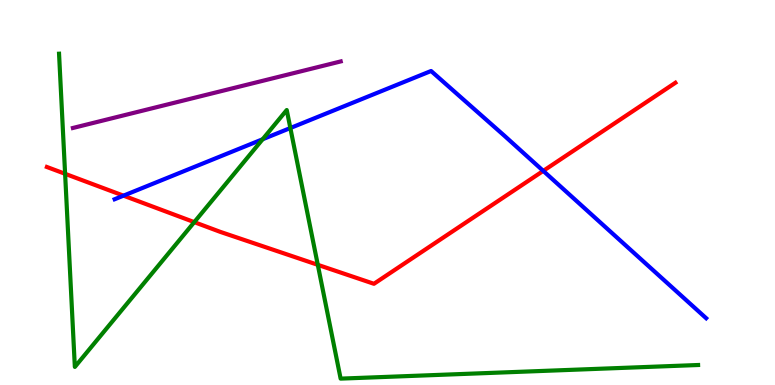[{'lines': ['blue', 'red'], 'intersections': [{'x': 1.59, 'y': 4.92}, {'x': 7.01, 'y': 5.56}]}, {'lines': ['green', 'red'], 'intersections': [{'x': 0.84, 'y': 5.49}, {'x': 2.51, 'y': 4.23}, {'x': 4.1, 'y': 3.12}]}, {'lines': ['purple', 'red'], 'intersections': []}, {'lines': ['blue', 'green'], 'intersections': [{'x': 3.39, 'y': 6.38}, {'x': 3.75, 'y': 6.67}]}, {'lines': ['blue', 'purple'], 'intersections': []}, {'lines': ['green', 'purple'], 'intersections': []}]